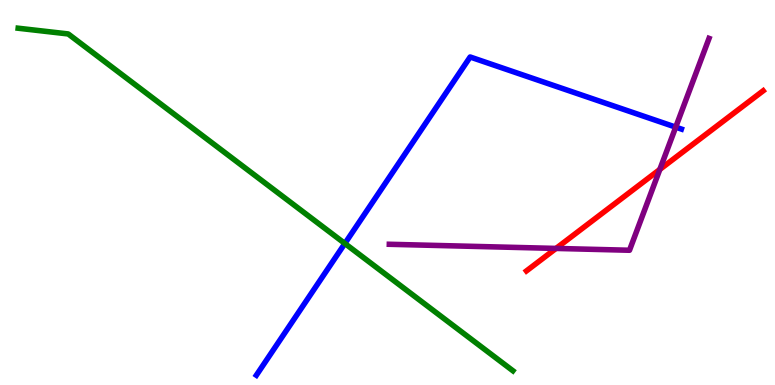[{'lines': ['blue', 'red'], 'intersections': []}, {'lines': ['green', 'red'], 'intersections': []}, {'lines': ['purple', 'red'], 'intersections': [{'x': 7.17, 'y': 3.55}, {'x': 8.51, 'y': 5.6}]}, {'lines': ['blue', 'green'], 'intersections': [{'x': 4.45, 'y': 3.68}]}, {'lines': ['blue', 'purple'], 'intersections': [{'x': 8.72, 'y': 6.7}]}, {'lines': ['green', 'purple'], 'intersections': []}]